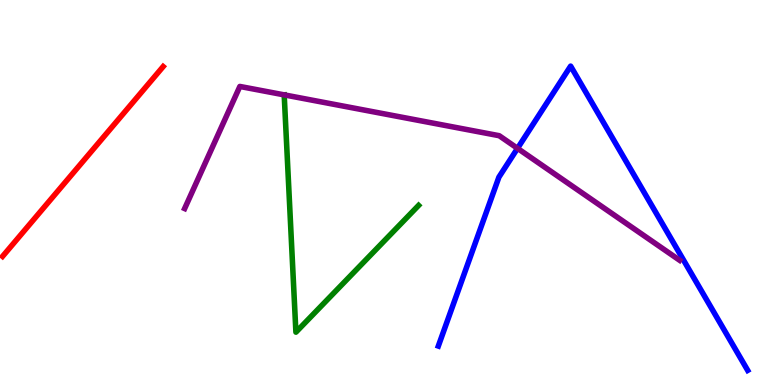[{'lines': ['blue', 'red'], 'intersections': []}, {'lines': ['green', 'red'], 'intersections': []}, {'lines': ['purple', 'red'], 'intersections': []}, {'lines': ['blue', 'green'], 'intersections': []}, {'lines': ['blue', 'purple'], 'intersections': [{'x': 6.68, 'y': 6.15}]}, {'lines': ['green', 'purple'], 'intersections': [{'x': 3.67, 'y': 7.54}]}]